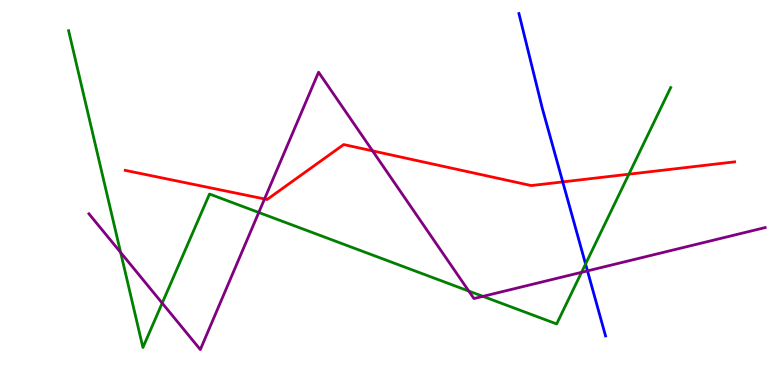[{'lines': ['blue', 'red'], 'intersections': [{'x': 7.26, 'y': 5.28}]}, {'lines': ['green', 'red'], 'intersections': [{'x': 8.11, 'y': 5.48}]}, {'lines': ['purple', 'red'], 'intersections': [{'x': 3.41, 'y': 4.83}, {'x': 4.81, 'y': 6.08}]}, {'lines': ['blue', 'green'], 'intersections': [{'x': 7.56, 'y': 3.14}]}, {'lines': ['blue', 'purple'], 'intersections': [{'x': 7.58, 'y': 2.96}]}, {'lines': ['green', 'purple'], 'intersections': [{'x': 1.56, 'y': 3.44}, {'x': 2.09, 'y': 2.13}, {'x': 3.34, 'y': 4.48}, {'x': 6.05, 'y': 2.44}, {'x': 6.23, 'y': 2.3}, {'x': 7.5, 'y': 2.93}]}]